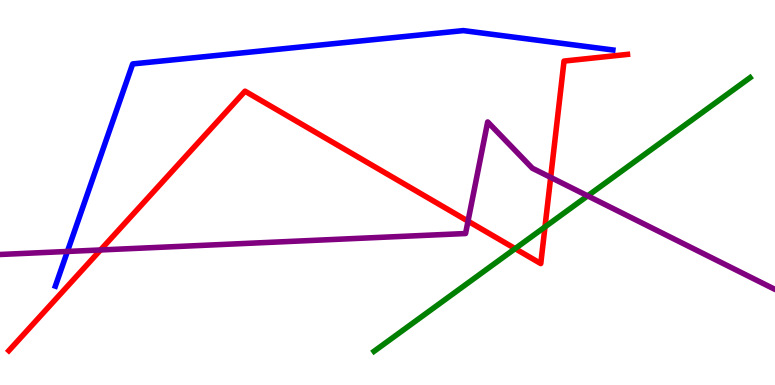[{'lines': ['blue', 'red'], 'intersections': []}, {'lines': ['green', 'red'], 'intersections': [{'x': 6.65, 'y': 3.54}, {'x': 7.03, 'y': 4.11}]}, {'lines': ['purple', 'red'], 'intersections': [{'x': 1.3, 'y': 3.51}, {'x': 6.04, 'y': 4.26}, {'x': 7.11, 'y': 5.39}]}, {'lines': ['blue', 'green'], 'intersections': []}, {'lines': ['blue', 'purple'], 'intersections': [{'x': 0.87, 'y': 3.47}]}, {'lines': ['green', 'purple'], 'intersections': [{'x': 7.58, 'y': 4.91}]}]